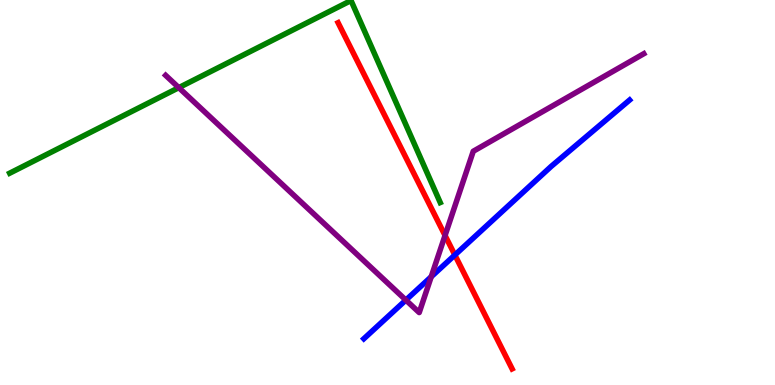[{'lines': ['blue', 'red'], 'intersections': [{'x': 5.87, 'y': 3.38}]}, {'lines': ['green', 'red'], 'intersections': []}, {'lines': ['purple', 'red'], 'intersections': [{'x': 5.74, 'y': 3.88}]}, {'lines': ['blue', 'green'], 'intersections': []}, {'lines': ['blue', 'purple'], 'intersections': [{'x': 5.24, 'y': 2.21}, {'x': 5.56, 'y': 2.81}]}, {'lines': ['green', 'purple'], 'intersections': [{'x': 2.31, 'y': 7.72}]}]